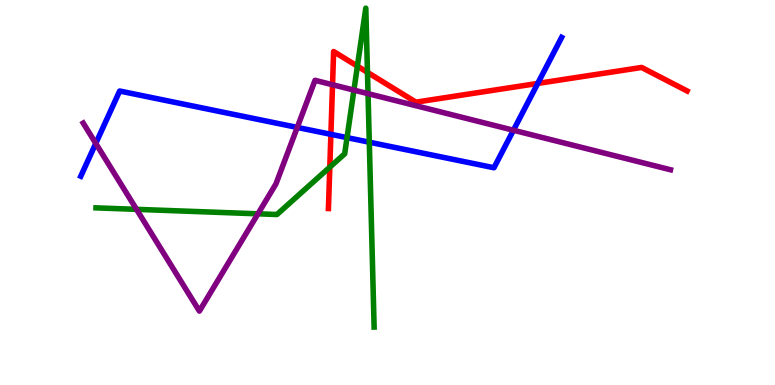[{'lines': ['blue', 'red'], 'intersections': [{'x': 4.27, 'y': 6.51}, {'x': 6.94, 'y': 7.83}]}, {'lines': ['green', 'red'], 'intersections': [{'x': 4.26, 'y': 5.66}, {'x': 4.61, 'y': 8.28}, {'x': 4.74, 'y': 8.12}]}, {'lines': ['purple', 'red'], 'intersections': [{'x': 4.29, 'y': 7.8}]}, {'lines': ['blue', 'green'], 'intersections': [{'x': 4.48, 'y': 6.43}, {'x': 4.77, 'y': 6.31}]}, {'lines': ['blue', 'purple'], 'intersections': [{'x': 1.24, 'y': 6.28}, {'x': 3.84, 'y': 6.69}, {'x': 6.62, 'y': 6.62}]}, {'lines': ['green', 'purple'], 'intersections': [{'x': 1.76, 'y': 4.56}, {'x': 3.33, 'y': 4.45}, {'x': 4.57, 'y': 7.66}, {'x': 4.75, 'y': 7.57}]}]